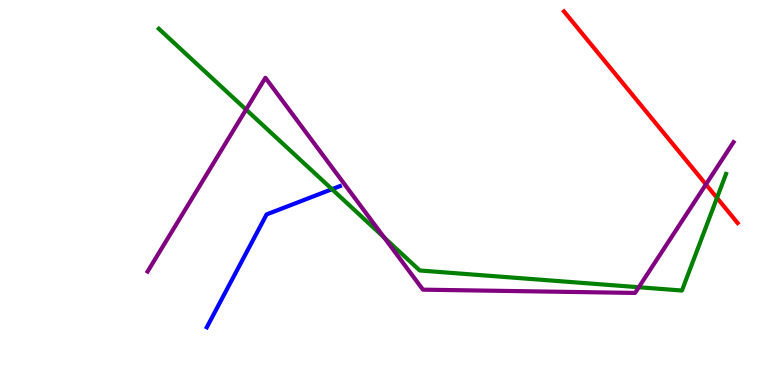[{'lines': ['blue', 'red'], 'intersections': []}, {'lines': ['green', 'red'], 'intersections': [{'x': 9.25, 'y': 4.86}]}, {'lines': ['purple', 'red'], 'intersections': [{'x': 9.11, 'y': 5.21}]}, {'lines': ['blue', 'green'], 'intersections': [{'x': 4.28, 'y': 5.09}]}, {'lines': ['blue', 'purple'], 'intersections': []}, {'lines': ['green', 'purple'], 'intersections': [{'x': 3.17, 'y': 7.15}, {'x': 4.96, 'y': 3.83}, {'x': 8.24, 'y': 2.54}]}]